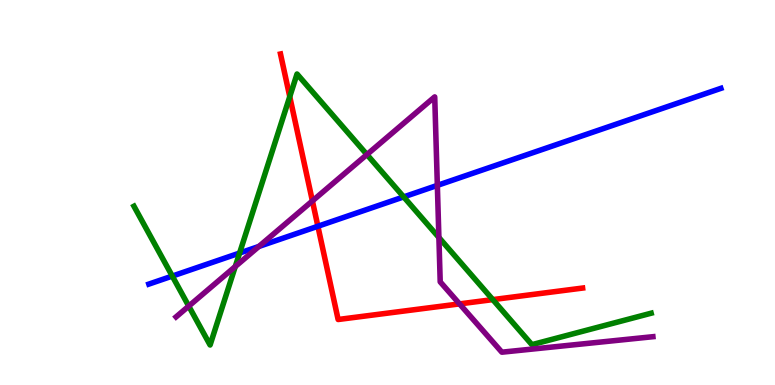[{'lines': ['blue', 'red'], 'intersections': [{'x': 4.1, 'y': 4.12}]}, {'lines': ['green', 'red'], 'intersections': [{'x': 3.74, 'y': 7.49}, {'x': 6.36, 'y': 2.22}]}, {'lines': ['purple', 'red'], 'intersections': [{'x': 4.03, 'y': 4.78}, {'x': 5.93, 'y': 2.11}]}, {'lines': ['blue', 'green'], 'intersections': [{'x': 2.22, 'y': 2.83}, {'x': 3.09, 'y': 3.43}, {'x': 5.21, 'y': 4.89}]}, {'lines': ['blue', 'purple'], 'intersections': [{'x': 3.34, 'y': 3.6}, {'x': 5.64, 'y': 5.18}]}, {'lines': ['green', 'purple'], 'intersections': [{'x': 2.44, 'y': 2.05}, {'x': 3.04, 'y': 3.08}, {'x': 4.73, 'y': 5.99}, {'x': 5.66, 'y': 3.83}]}]